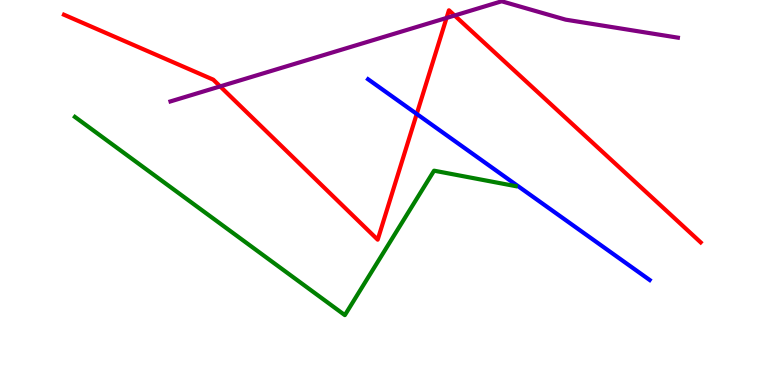[{'lines': ['blue', 'red'], 'intersections': [{'x': 5.38, 'y': 7.04}]}, {'lines': ['green', 'red'], 'intersections': []}, {'lines': ['purple', 'red'], 'intersections': [{'x': 2.84, 'y': 7.76}, {'x': 5.76, 'y': 9.53}, {'x': 5.87, 'y': 9.6}]}, {'lines': ['blue', 'green'], 'intersections': []}, {'lines': ['blue', 'purple'], 'intersections': []}, {'lines': ['green', 'purple'], 'intersections': []}]